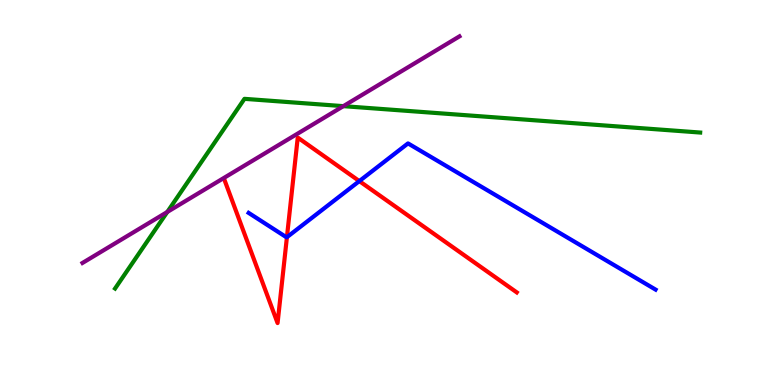[{'lines': ['blue', 'red'], 'intersections': [{'x': 3.7, 'y': 3.84}, {'x': 4.64, 'y': 5.3}]}, {'lines': ['green', 'red'], 'intersections': []}, {'lines': ['purple', 'red'], 'intersections': []}, {'lines': ['blue', 'green'], 'intersections': []}, {'lines': ['blue', 'purple'], 'intersections': []}, {'lines': ['green', 'purple'], 'intersections': [{'x': 2.16, 'y': 4.49}, {'x': 4.43, 'y': 7.24}]}]